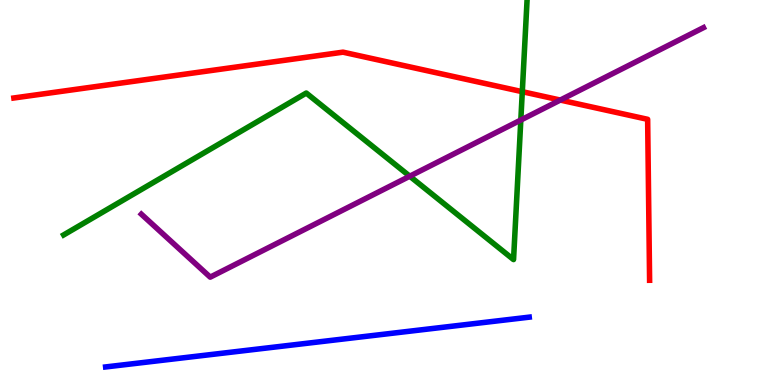[{'lines': ['blue', 'red'], 'intersections': []}, {'lines': ['green', 'red'], 'intersections': [{'x': 6.74, 'y': 7.62}]}, {'lines': ['purple', 'red'], 'intersections': [{'x': 7.23, 'y': 7.4}]}, {'lines': ['blue', 'green'], 'intersections': []}, {'lines': ['blue', 'purple'], 'intersections': []}, {'lines': ['green', 'purple'], 'intersections': [{'x': 5.29, 'y': 5.42}, {'x': 6.72, 'y': 6.88}]}]